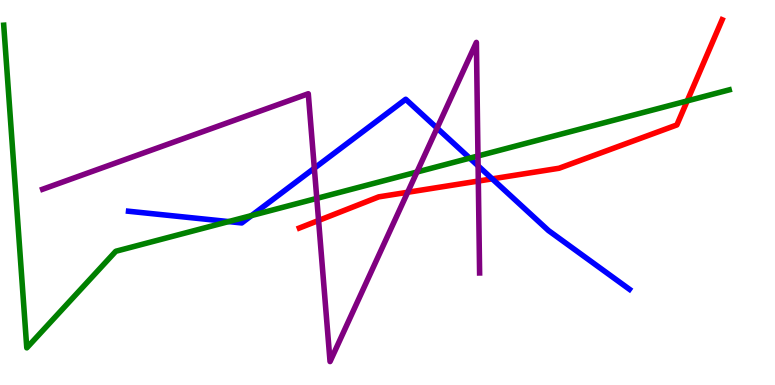[{'lines': ['blue', 'red'], 'intersections': [{'x': 6.35, 'y': 5.35}]}, {'lines': ['green', 'red'], 'intersections': [{'x': 8.87, 'y': 7.38}]}, {'lines': ['purple', 'red'], 'intersections': [{'x': 4.11, 'y': 4.27}, {'x': 5.26, 'y': 5.01}, {'x': 6.17, 'y': 5.3}]}, {'lines': ['blue', 'green'], 'intersections': [{'x': 2.95, 'y': 4.24}, {'x': 3.25, 'y': 4.4}, {'x': 6.06, 'y': 5.89}]}, {'lines': ['blue', 'purple'], 'intersections': [{'x': 4.06, 'y': 5.63}, {'x': 5.64, 'y': 6.67}, {'x': 6.17, 'y': 5.69}]}, {'lines': ['green', 'purple'], 'intersections': [{'x': 4.09, 'y': 4.85}, {'x': 5.38, 'y': 5.53}, {'x': 6.17, 'y': 5.95}]}]